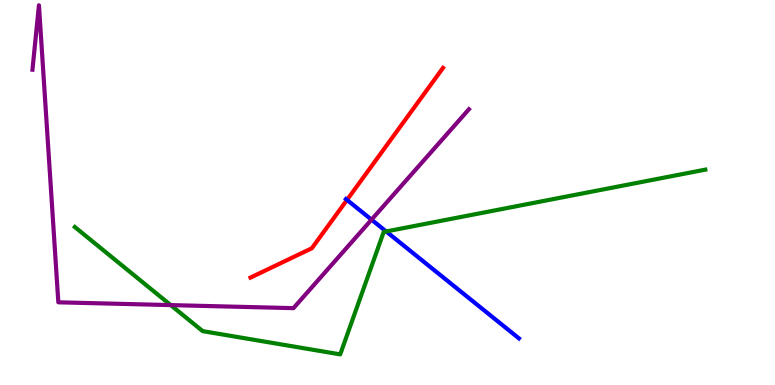[{'lines': ['blue', 'red'], 'intersections': [{'x': 4.48, 'y': 4.81}]}, {'lines': ['green', 'red'], 'intersections': []}, {'lines': ['purple', 'red'], 'intersections': []}, {'lines': ['blue', 'green'], 'intersections': [{'x': 4.98, 'y': 3.99}]}, {'lines': ['blue', 'purple'], 'intersections': [{'x': 4.79, 'y': 4.29}]}, {'lines': ['green', 'purple'], 'intersections': [{'x': 2.2, 'y': 2.08}]}]